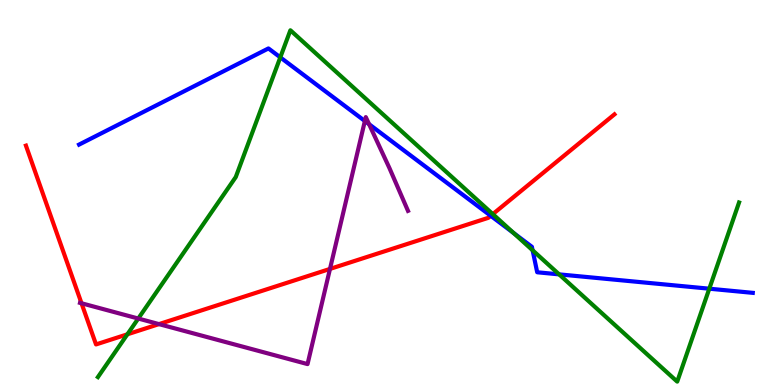[{'lines': ['blue', 'red'], 'intersections': [{'x': 6.33, 'y': 4.39}]}, {'lines': ['green', 'red'], 'intersections': [{'x': 1.64, 'y': 1.32}, {'x': 6.36, 'y': 4.44}]}, {'lines': ['purple', 'red'], 'intersections': [{'x': 1.05, 'y': 2.12}, {'x': 2.05, 'y': 1.58}, {'x': 4.26, 'y': 3.02}]}, {'lines': ['blue', 'green'], 'intersections': [{'x': 3.62, 'y': 8.51}, {'x': 6.63, 'y': 3.95}, {'x': 6.87, 'y': 3.5}, {'x': 7.21, 'y': 2.87}, {'x': 9.15, 'y': 2.5}]}, {'lines': ['blue', 'purple'], 'intersections': [{'x': 4.71, 'y': 6.86}, {'x': 4.76, 'y': 6.77}]}, {'lines': ['green', 'purple'], 'intersections': [{'x': 1.78, 'y': 1.73}]}]